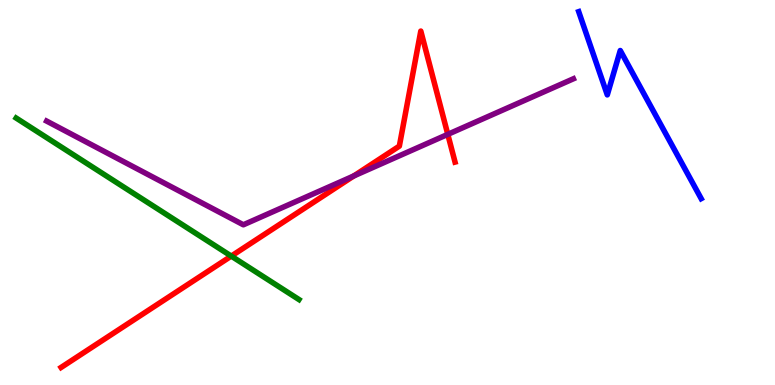[{'lines': ['blue', 'red'], 'intersections': []}, {'lines': ['green', 'red'], 'intersections': [{'x': 2.98, 'y': 3.35}]}, {'lines': ['purple', 'red'], 'intersections': [{'x': 4.56, 'y': 5.43}, {'x': 5.78, 'y': 6.51}]}, {'lines': ['blue', 'green'], 'intersections': []}, {'lines': ['blue', 'purple'], 'intersections': []}, {'lines': ['green', 'purple'], 'intersections': []}]